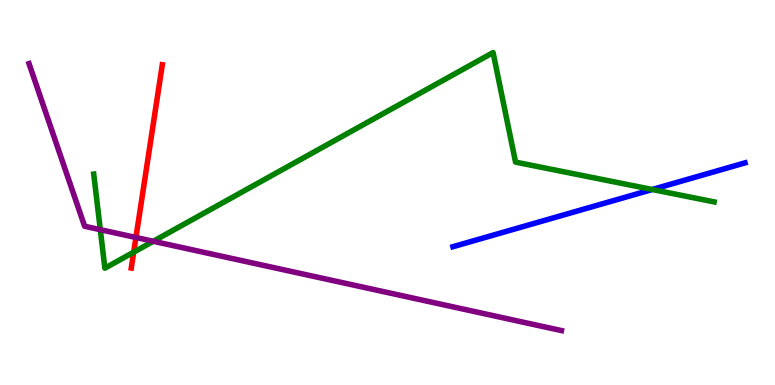[{'lines': ['blue', 'red'], 'intersections': []}, {'lines': ['green', 'red'], 'intersections': [{'x': 1.73, 'y': 3.45}]}, {'lines': ['purple', 'red'], 'intersections': [{'x': 1.75, 'y': 3.83}]}, {'lines': ['blue', 'green'], 'intersections': [{'x': 8.42, 'y': 5.08}]}, {'lines': ['blue', 'purple'], 'intersections': []}, {'lines': ['green', 'purple'], 'intersections': [{'x': 1.29, 'y': 4.03}, {'x': 1.98, 'y': 3.73}]}]